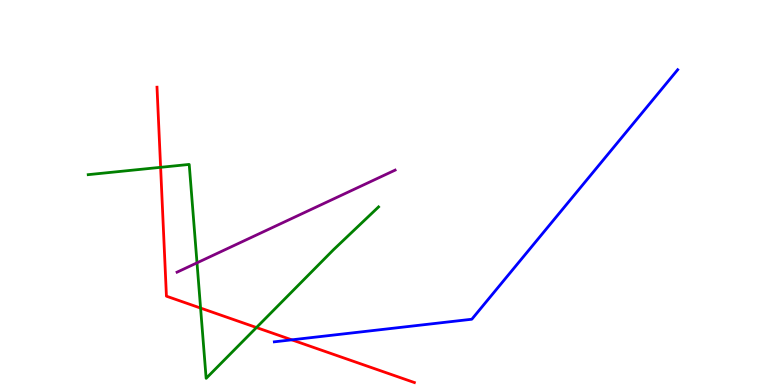[{'lines': ['blue', 'red'], 'intersections': [{'x': 3.76, 'y': 1.17}]}, {'lines': ['green', 'red'], 'intersections': [{'x': 2.07, 'y': 5.65}, {'x': 2.59, 'y': 2.0}, {'x': 3.31, 'y': 1.49}]}, {'lines': ['purple', 'red'], 'intersections': []}, {'lines': ['blue', 'green'], 'intersections': []}, {'lines': ['blue', 'purple'], 'intersections': []}, {'lines': ['green', 'purple'], 'intersections': [{'x': 2.54, 'y': 3.17}]}]